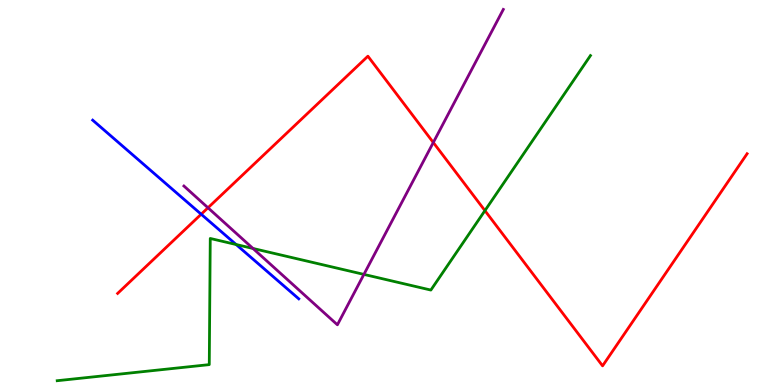[{'lines': ['blue', 'red'], 'intersections': [{'x': 2.6, 'y': 4.44}]}, {'lines': ['green', 'red'], 'intersections': [{'x': 6.26, 'y': 4.53}]}, {'lines': ['purple', 'red'], 'intersections': [{'x': 2.68, 'y': 4.6}, {'x': 5.59, 'y': 6.3}]}, {'lines': ['blue', 'green'], 'intersections': [{'x': 3.05, 'y': 3.65}]}, {'lines': ['blue', 'purple'], 'intersections': []}, {'lines': ['green', 'purple'], 'intersections': [{'x': 3.26, 'y': 3.55}, {'x': 4.7, 'y': 2.87}]}]